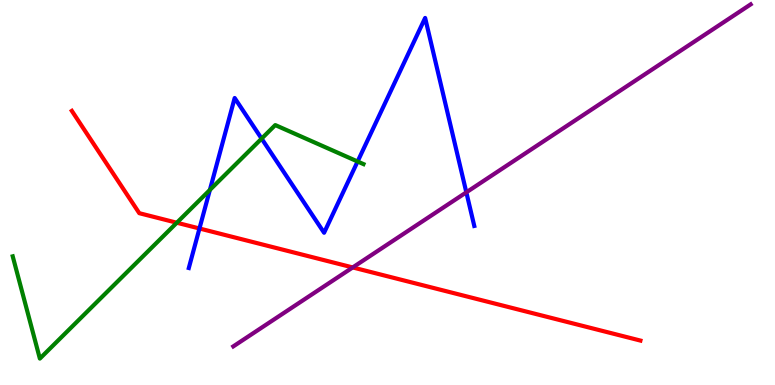[{'lines': ['blue', 'red'], 'intersections': [{'x': 2.57, 'y': 4.07}]}, {'lines': ['green', 'red'], 'intersections': [{'x': 2.28, 'y': 4.21}]}, {'lines': ['purple', 'red'], 'intersections': [{'x': 4.55, 'y': 3.05}]}, {'lines': ['blue', 'green'], 'intersections': [{'x': 2.71, 'y': 5.07}, {'x': 3.38, 'y': 6.4}, {'x': 4.61, 'y': 5.81}]}, {'lines': ['blue', 'purple'], 'intersections': [{'x': 6.02, 'y': 5.0}]}, {'lines': ['green', 'purple'], 'intersections': []}]